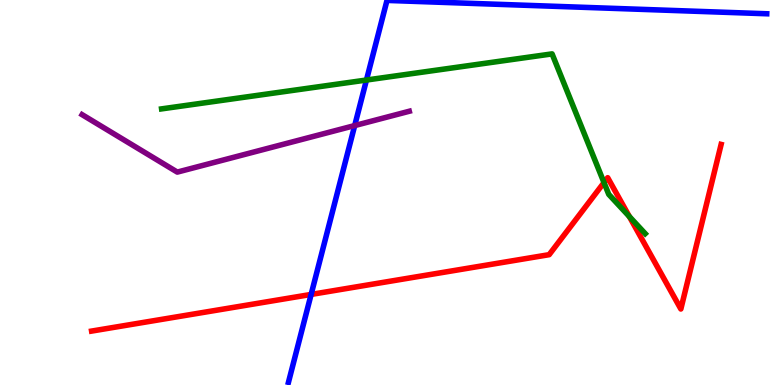[{'lines': ['blue', 'red'], 'intersections': [{'x': 4.01, 'y': 2.35}]}, {'lines': ['green', 'red'], 'intersections': [{'x': 7.79, 'y': 5.26}, {'x': 8.12, 'y': 4.38}]}, {'lines': ['purple', 'red'], 'intersections': []}, {'lines': ['blue', 'green'], 'intersections': [{'x': 4.73, 'y': 7.92}]}, {'lines': ['blue', 'purple'], 'intersections': [{'x': 4.58, 'y': 6.74}]}, {'lines': ['green', 'purple'], 'intersections': []}]